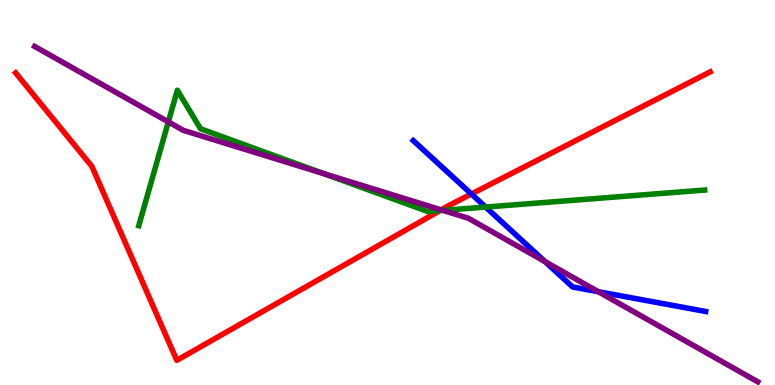[{'lines': ['blue', 'red'], 'intersections': [{'x': 6.08, 'y': 4.96}]}, {'lines': ['green', 'red'], 'intersections': [{'x': 5.68, 'y': 4.53}]}, {'lines': ['purple', 'red'], 'intersections': [{'x': 5.69, 'y': 4.55}]}, {'lines': ['blue', 'green'], 'intersections': [{'x': 6.27, 'y': 4.62}]}, {'lines': ['blue', 'purple'], 'intersections': [{'x': 7.03, 'y': 3.21}, {'x': 7.72, 'y': 2.42}]}, {'lines': ['green', 'purple'], 'intersections': [{'x': 2.17, 'y': 6.83}, {'x': 4.18, 'y': 5.49}, {'x': 5.71, 'y': 4.54}]}]